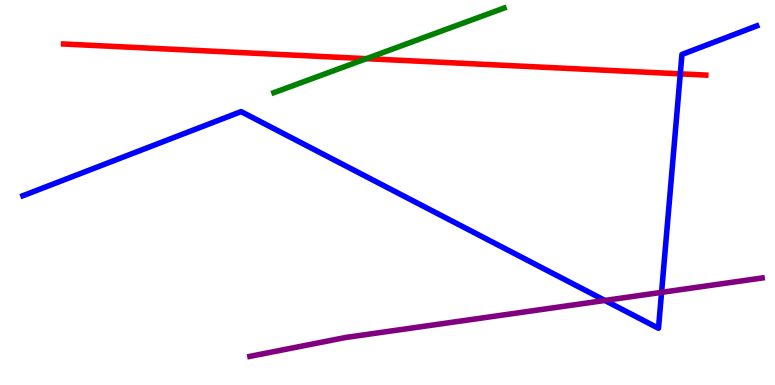[{'lines': ['blue', 'red'], 'intersections': [{'x': 8.78, 'y': 8.08}]}, {'lines': ['green', 'red'], 'intersections': [{'x': 4.73, 'y': 8.48}]}, {'lines': ['purple', 'red'], 'intersections': []}, {'lines': ['blue', 'green'], 'intersections': []}, {'lines': ['blue', 'purple'], 'intersections': [{'x': 7.81, 'y': 2.2}, {'x': 8.54, 'y': 2.41}]}, {'lines': ['green', 'purple'], 'intersections': []}]